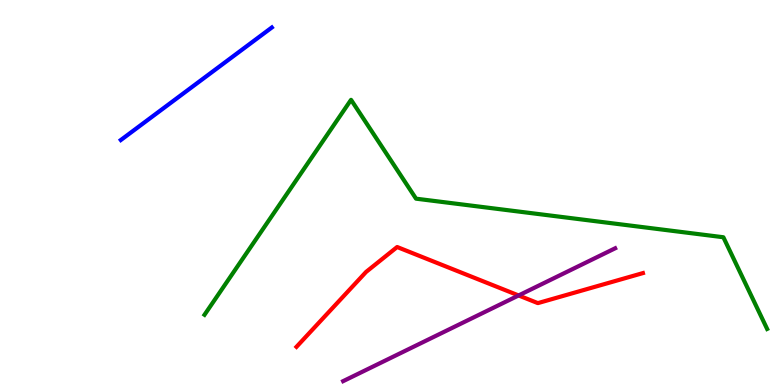[{'lines': ['blue', 'red'], 'intersections': []}, {'lines': ['green', 'red'], 'intersections': []}, {'lines': ['purple', 'red'], 'intersections': [{'x': 6.69, 'y': 2.33}]}, {'lines': ['blue', 'green'], 'intersections': []}, {'lines': ['blue', 'purple'], 'intersections': []}, {'lines': ['green', 'purple'], 'intersections': []}]